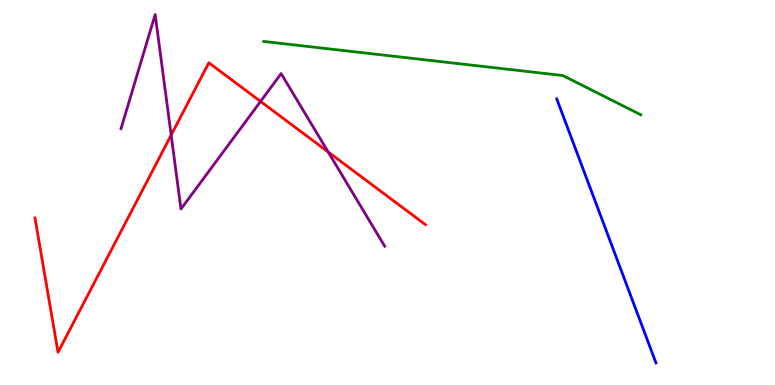[{'lines': ['blue', 'red'], 'intersections': []}, {'lines': ['green', 'red'], 'intersections': []}, {'lines': ['purple', 'red'], 'intersections': [{'x': 2.21, 'y': 6.49}, {'x': 3.36, 'y': 7.37}, {'x': 4.23, 'y': 6.05}]}, {'lines': ['blue', 'green'], 'intersections': []}, {'lines': ['blue', 'purple'], 'intersections': []}, {'lines': ['green', 'purple'], 'intersections': []}]